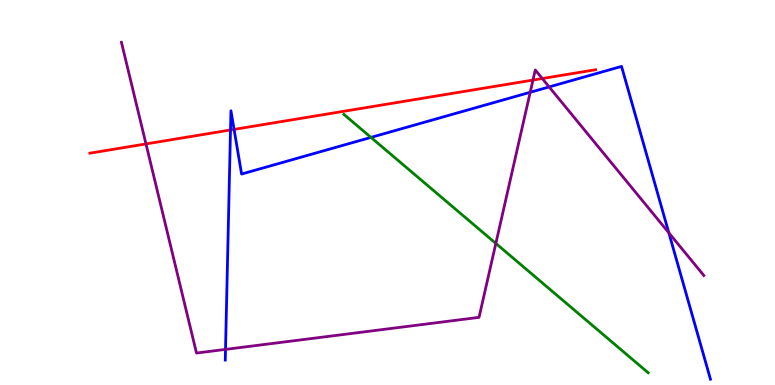[{'lines': ['blue', 'red'], 'intersections': [{'x': 2.97, 'y': 6.62}, {'x': 3.02, 'y': 6.64}]}, {'lines': ['green', 'red'], 'intersections': []}, {'lines': ['purple', 'red'], 'intersections': [{'x': 1.88, 'y': 6.26}, {'x': 6.88, 'y': 7.92}, {'x': 7.0, 'y': 7.96}]}, {'lines': ['blue', 'green'], 'intersections': [{'x': 4.79, 'y': 6.43}]}, {'lines': ['blue', 'purple'], 'intersections': [{'x': 2.91, 'y': 0.925}, {'x': 6.84, 'y': 7.6}, {'x': 7.09, 'y': 7.74}, {'x': 8.63, 'y': 3.95}]}, {'lines': ['green', 'purple'], 'intersections': [{'x': 6.4, 'y': 3.68}]}]